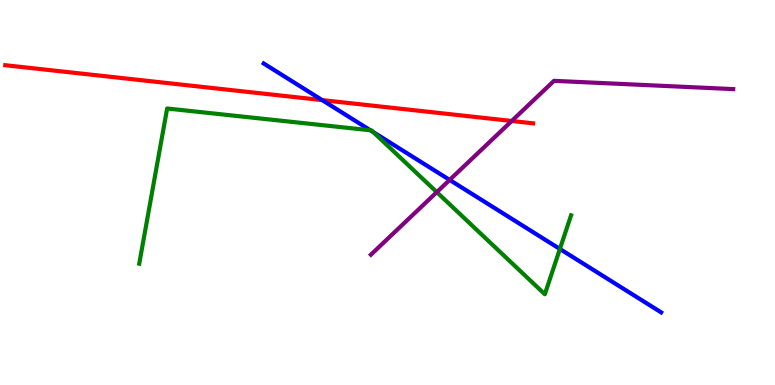[{'lines': ['blue', 'red'], 'intersections': [{'x': 4.16, 'y': 7.4}]}, {'lines': ['green', 'red'], 'intersections': []}, {'lines': ['purple', 'red'], 'intersections': [{'x': 6.6, 'y': 6.86}]}, {'lines': ['blue', 'green'], 'intersections': [{'x': 4.78, 'y': 6.62}, {'x': 4.82, 'y': 6.57}, {'x': 7.22, 'y': 3.53}]}, {'lines': ['blue', 'purple'], 'intersections': [{'x': 5.8, 'y': 5.33}]}, {'lines': ['green', 'purple'], 'intersections': [{'x': 5.64, 'y': 5.01}]}]